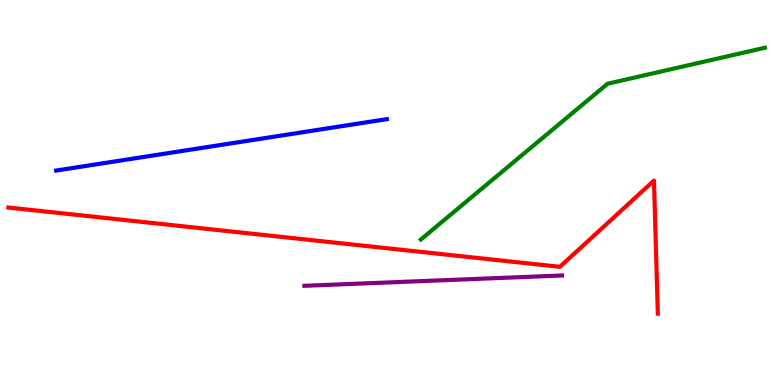[{'lines': ['blue', 'red'], 'intersections': []}, {'lines': ['green', 'red'], 'intersections': []}, {'lines': ['purple', 'red'], 'intersections': []}, {'lines': ['blue', 'green'], 'intersections': []}, {'lines': ['blue', 'purple'], 'intersections': []}, {'lines': ['green', 'purple'], 'intersections': []}]